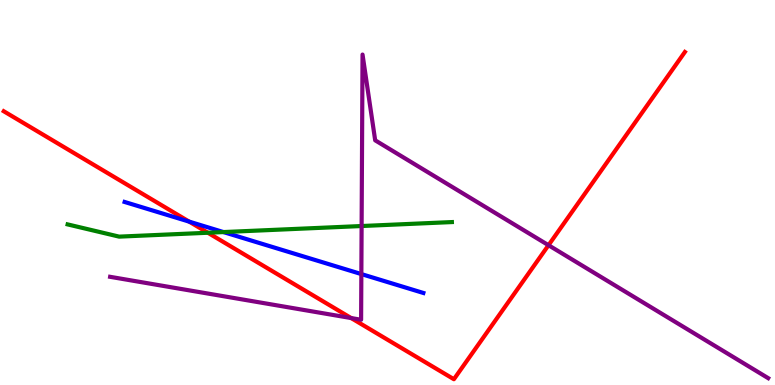[{'lines': ['blue', 'red'], 'intersections': [{'x': 2.44, 'y': 4.24}]}, {'lines': ['green', 'red'], 'intersections': [{'x': 2.68, 'y': 3.95}]}, {'lines': ['purple', 'red'], 'intersections': [{'x': 4.53, 'y': 1.74}, {'x': 7.08, 'y': 3.63}]}, {'lines': ['blue', 'green'], 'intersections': [{'x': 2.88, 'y': 3.97}]}, {'lines': ['blue', 'purple'], 'intersections': [{'x': 4.66, 'y': 2.88}]}, {'lines': ['green', 'purple'], 'intersections': [{'x': 4.67, 'y': 4.13}]}]